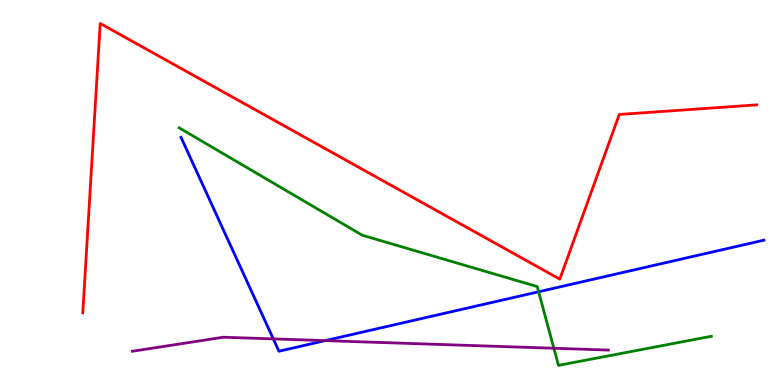[{'lines': ['blue', 'red'], 'intersections': []}, {'lines': ['green', 'red'], 'intersections': []}, {'lines': ['purple', 'red'], 'intersections': []}, {'lines': ['blue', 'green'], 'intersections': [{'x': 6.95, 'y': 2.42}]}, {'lines': ['blue', 'purple'], 'intersections': [{'x': 3.53, 'y': 1.2}, {'x': 4.2, 'y': 1.15}]}, {'lines': ['green', 'purple'], 'intersections': [{'x': 7.15, 'y': 0.954}]}]